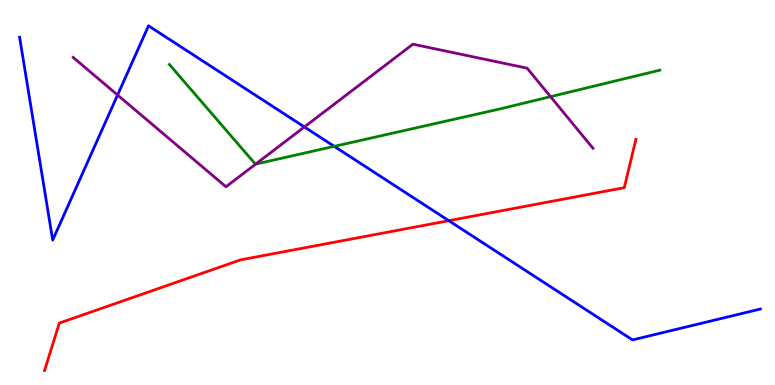[{'lines': ['blue', 'red'], 'intersections': [{'x': 5.79, 'y': 4.27}]}, {'lines': ['green', 'red'], 'intersections': []}, {'lines': ['purple', 'red'], 'intersections': []}, {'lines': ['blue', 'green'], 'intersections': [{'x': 4.31, 'y': 6.2}]}, {'lines': ['blue', 'purple'], 'intersections': [{'x': 1.52, 'y': 7.53}, {'x': 3.93, 'y': 6.7}]}, {'lines': ['green', 'purple'], 'intersections': [{'x': 3.3, 'y': 5.74}, {'x': 7.1, 'y': 7.49}]}]